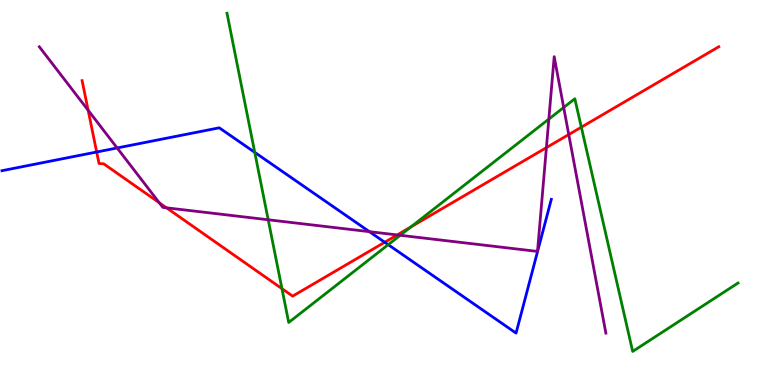[{'lines': ['blue', 'red'], 'intersections': [{'x': 1.25, 'y': 6.05}, {'x': 4.96, 'y': 3.71}]}, {'lines': ['green', 'red'], 'intersections': [{'x': 3.64, 'y': 2.5}, {'x': 5.3, 'y': 4.11}, {'x': 7.5, 'y': 6.7}]}, {'lines': ['purple', 'red'], 'intersections': [{'x': 1.14, 'y': 7.14}, {'x': 2.05, 'y': 4.73}, {'x': 2.15, 'y': 4.6}, {'x': 5.13, 'y': 3.9}, {'x': 7.05, 'y': 6.17}, {'x': 7.34, 'y': 6.51}]}, {'lines': ['blue', 'green'], 'intersections': [{'x': 3.29, 'y': 6.04}, {'x': 5.01, 'y': 3.64}]}, {'lines': ['blue', 'purple'], 'intersections': [{'x': 1.51, 'y': 6.16}, {'x': 4.77, 'y': 3.98}]}, {'lines': ['green', 'purple'], 'intersections': [{'x': 3.46, 'y': 4.29}, {'x': 5.16, 'y': 3.89}, {'x': 7.08, 'y': 6.91}, {'x': 7.27, 'y': 7.21}]}]